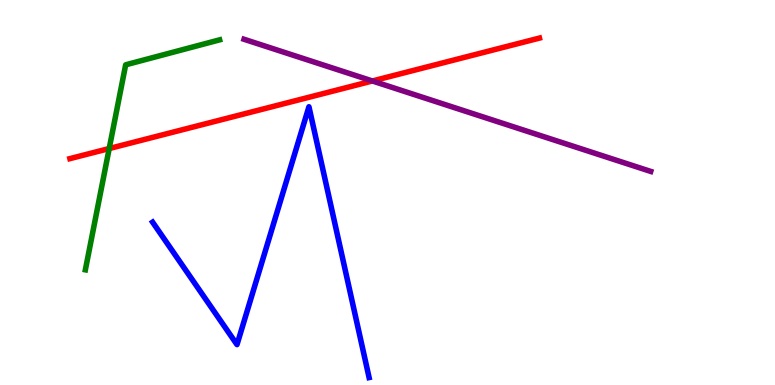[{'lines': ['blue', 'red'], 'intersections': []}, {'lines': ['green', 'red'], 'intersections': [{'x': 1.41, 'y': 6.14}]}, {'lines': ['purple', 'red'], 'intersections': [{'x': 4.8, 'y': 7.9}]}, {'lines': ['blue', 'green'], 'intersections': []}, {'lines': ['blue', 'purple'], 'intersections': []}, {'lines': ['green', 'purple'], 'intersections': []}]